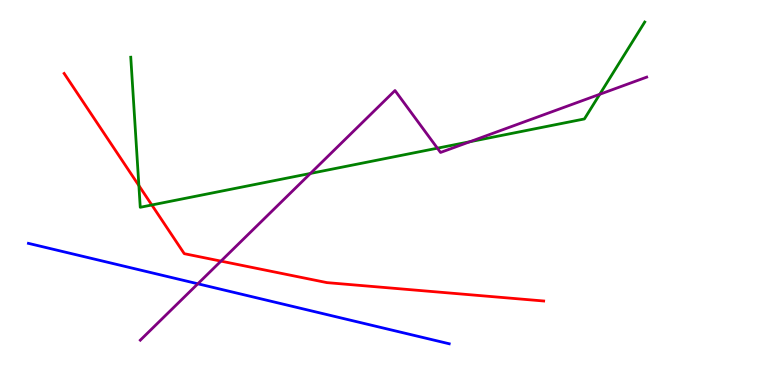[{'lines': ['blue', 'red'], 'intersections': []}, {'lines': ['green', 'red'], 'intersections': [{'x': 1.79, 'y': 5.18}, {'x': 1.96, 'y': 4.68}]}, {'lines': ['purple', 'red'], 'intersections': [{'x': 2.85, 'y': 3.22}]}, {'lines': ['blue', 'green'], 'intersections': []}, {'lines': ['blue', 'purple'], 'intersections': [{'x': 2.55, 'y': 2.63}]}, {'lines': ['green', 'purple'], 'intersections': [{'x': 4.01, 'y': 5.49}, {'x': 5.64, 'y': 6.15}, {'x': 6.06, 'y': 6.32}, {'x': 7.74, 'y': 7.55}]}]